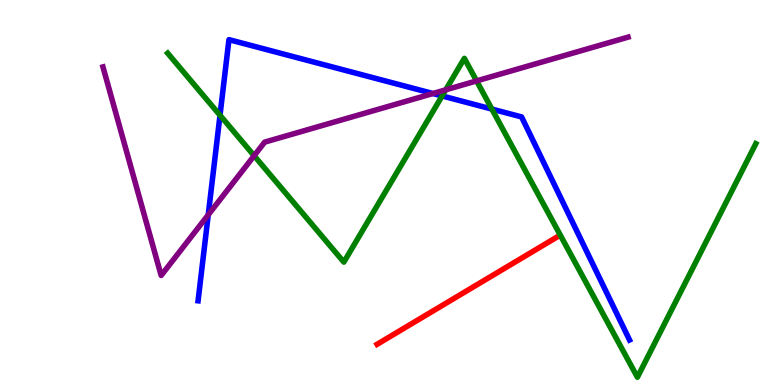[{'lines': ['blue', 'red'], 'intersections': []}, {'lines': ['green', 'red'], 'intersections': []}, {'lines': ['purple', 'red'], 'intersections': []}, {'lines': ['blue', 'green'], 'intersections': [{'x': 2.84, 'y': 7.01}, {'x': 5.7, 'y': 7.51}, {'x': 6.35, 'y': 7.17}]}, {'lines': ['blue', 'purple'], 'intersections': [{'x': 2.69, 'y': 4.42}, {'x': 5.59, 'y': 7.57}]}, {'lines': ['green', 'purple'], 'intersections': [{'x': 3.28, 'y': 5.96}, {'x': 5.75, 'y': 7.67}, {'x': 6.15, 'y': 7.9}]}]